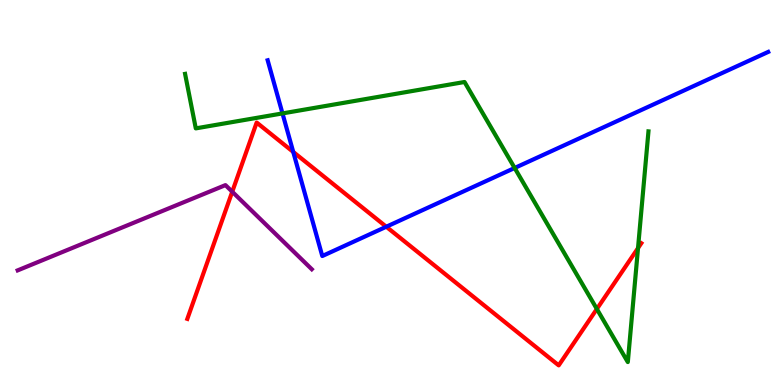[{'lines': ['blue', 'red'], 'intersections': [{'x': 3.78, 'y': 6.05}, {'x': 4.98, 'y': 4.11}]}, {'lines': ['green', 'red'], 'intersections': [{'x': 7.7, 'y': 1.97}, {'x': 8.23, 'y': 3.56}]}, {'lines': ['purple', 'red'], 'intersections': [{'x': 3.0, 'y': 5.02}]}, {'lines': ['blue', 'green'], 'intersections': [{'x': 3.65, 'y': 7.05}, {'x': 6.64, 'y': 5.64}]}, {'lines': ['blue', 'purple'], 'intersections': []}, {'lines': ['green', 'purple'], 'intersections': []}]